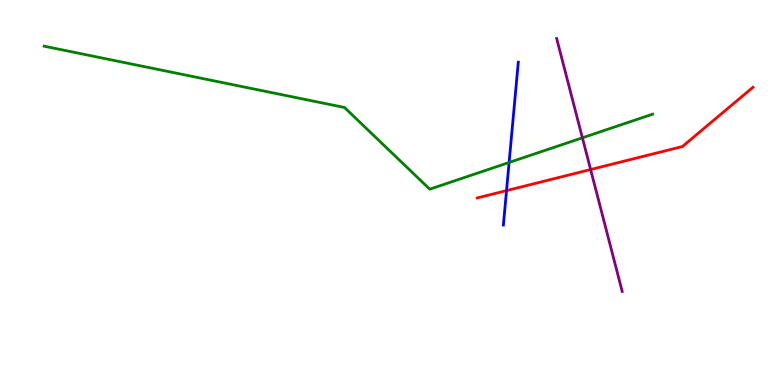[{'lines': ['blue', 'red'], 'intersections': [{'x': 6.54, 'y': 5.05}]}, {'lines': ['green', 'red'], 'intersections': []}, {'lines': ['purple', 'red'], 'intersections': [{'x': 7.62, 'y': 5.6}]}, {'lines': ['blue', 'green'], 'intersections': [{'x': 6.57, 'y': 5.78}]}, {'lines': ['blue', 'purple'], 'intersections': []}, {'lines': ['green', 'purple'], 'intersections': [{'x': 7.51, 'y': 6.42}]}]